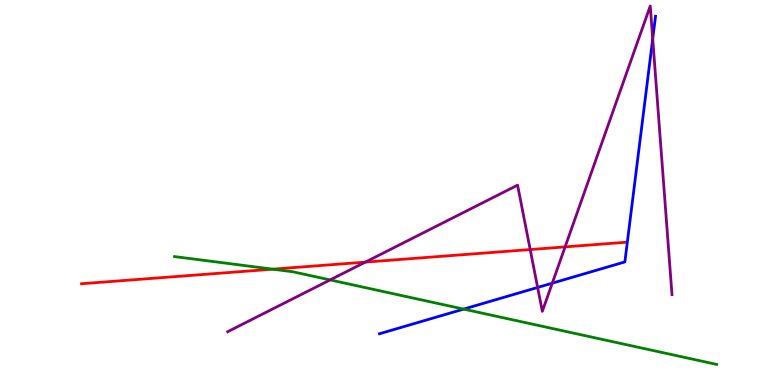[{'lines': ['blue', 'red'], 'intersections': []}, {'lines': ['green', 'red'], 'intersections': [{'x': 3.52, 'y': 3.01}]}, {'lines': ['purple', 'red'], 'intersections': [{'x': 4.71, 'y': 3.19}, {'x': 6.84, 'y': 3.52}, {'x': 7.29, 'y': 3.59}]}, {'lines': ['blue', 'green'], 'intersections': [{'x': 5.98, 'y': 1.97}]}, {'lines': ['blue', 'purple'], 'intersections': [{'x': 6.94, 'y': 2.53}, {'x': 7.13, 'y': 2.65}, {'x': 8.42, 'y': 8.99}]}, {'lines': ['green', 'purple'], 'intersections': [{'x': 4.26, 'y': 2.73}]}]